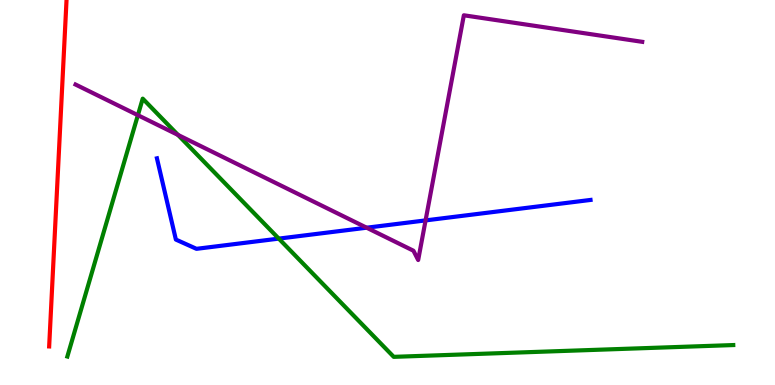[{'lines': ['blue', 'red'], 'intersections': []}, {'lines': ['green', 'red'], 'intersections': []}, {'lines': ['purple', 'red'], 'intersections': []}, {'lines': ['blue', 'green'], 'intersections': [{'x': 3.6, 'y': 3.8}]}, {'lines': ['blue', 'purple'], 'intersections': [{'x': 4.73, 'y': 4.09}, {'x': 5.49, 'y': 4.28}]}, {'lines': ['green', 'purple'], 'intersections': [{'x': 1.78, 'y': 7.01}, {'x': 2.3, 'y': 6.5}]}]